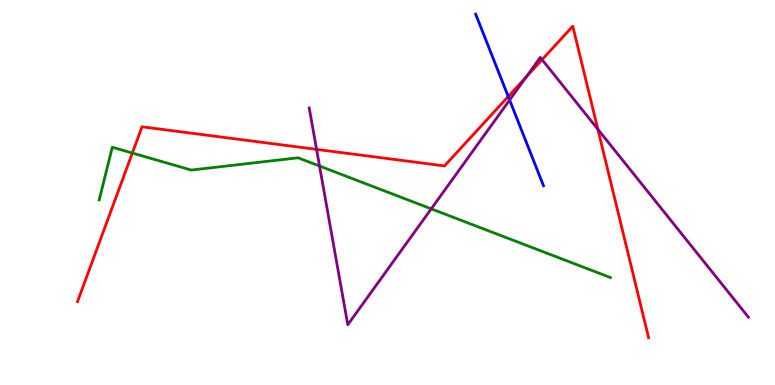[{'lines': ['blue', 'red'], 'intersections': [{'x': 6.56, 'y': 7.49}]}, {'lines': ['green', 'red'], 'intersections': [{'x': 1.71, 'y': 6.02}]}, {'lines': ['purple', 'red'], 'intersections': [{'x': 4.08, 'y': 6.12}, {'x': 6.79, 'y': 8.01}, {'x': 6.99, 'y': 8.45}, {'x': 7.71, 'y': 6.64}]}, {'lines': ['blue', 'green'], 'intersections': []}, {'lines': ['blue', 'purple'], 'intersections': [{'x': 6.58, 'y': 7.4}]}, {'lines': ['green', 'purple'], 'intersections': [{'x': 4.12, 'y': 5.69}, {'x': 5.56, 'y': 4.58}]}]